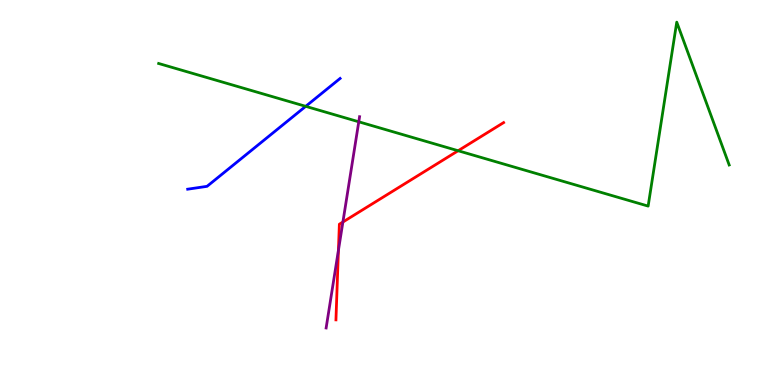[{'lines': ['blue', 'red'], 'intersections': []}, {'lines': ['green', 'red'], 'intersections': [{'x': 5.91, 'y': 6.08}]}, {'lines': ['purple', 'red'], 'intersections': [{'x': 4.37, 'y': 3.5}, {'x': 4.42, 'y': 4.23}]}, {'lines': ['blue', 'green'], 'intersections': [{'x': 3.94, 'y': 7.24}]}, {'lines': ['blue', 'purple'], 'intersections': []}, {'lines': ['green', 'purple'], 'intersections': [{'x': 4.63, 'y': 6.84}]}]